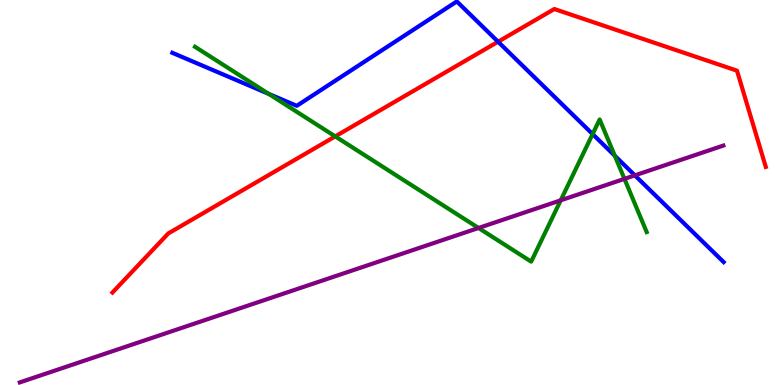[{'lines': ['blue', 'red'], 'intersections': [{'x': 6.43, 'y': 8.92}]}, {'lines': ['green', 'red'], 'intersections': [{'x': 4.33, 'y': 6.46}]}, {'lines': ['purple', 'red'], 'intersections': []}, {'lines': ['blue', 'green'], 'intersections': [{'x': 3.47, 'y': 7.56}, {'x': 7.65, 'y': 6.52}, {'x': 7.93, 'y': 5.95}]}, {'lines': ['blue', 'purple'], 'intersections': [{'x': 8.19, 'y': 5.45}]}, {'lines': ['green', 'purple'], 'intersections': [{'x': 6.17, 'y': 4.08}, {'x': 7.23, 'y': 4.8}, {'x': 8.06, 'y': 5.35}]}]